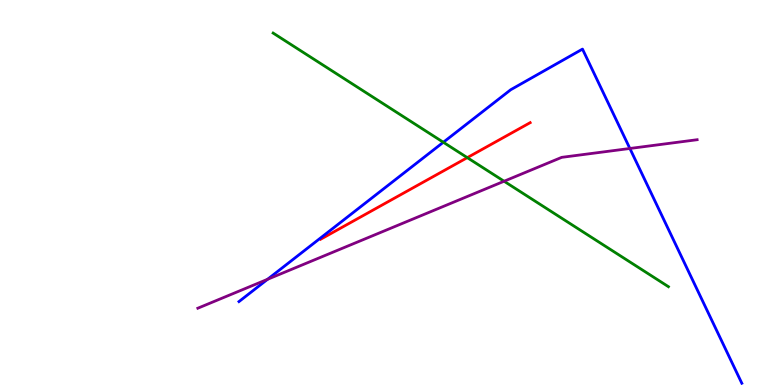[{'lines': ['blue', 'red'], 'intersections': []}, {'lines': ['green', 'red'], 'intersections': [{'x': 6.03, 'y': 5.91}]}, {'lines': ['purple', 'red'], 'intersections': []}, {'lines': ['blue', 'green'], 'intersections': [{'x': 5.72, 'y': 6.3}]}, {'lines': ['blue', 'purple'], 'intersections': [{'x': 3.45, 'y': 2.75}, {'x': 8.13, 'y': 6.14}]}, {'lines': ['green', 'purple'], 'intersections': [{'x': 6.5, 'y': 5.29}]}]